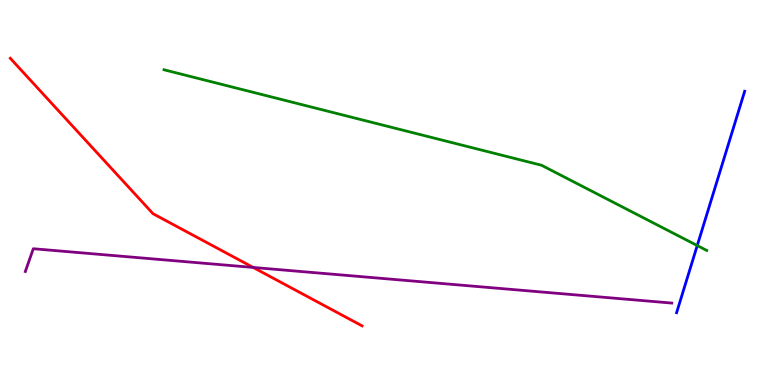[{'lines': ['blue', 'red'], 'intersections': []}, {'lines': ['green', 'red'], 'intersections': []}, {'lines': ['purple', 'red'], 'intersections': [{'x': 3.27, 'y': 3.05}]}, {'lines': ['blue', 'green'], 'intersections': [{'x': 9.0, 'y': 3.62}]}, {'lines': ['blue', 'purple'], 'intersections': []}, {'lines': ['green', 'purple'], 'intersections': []}]